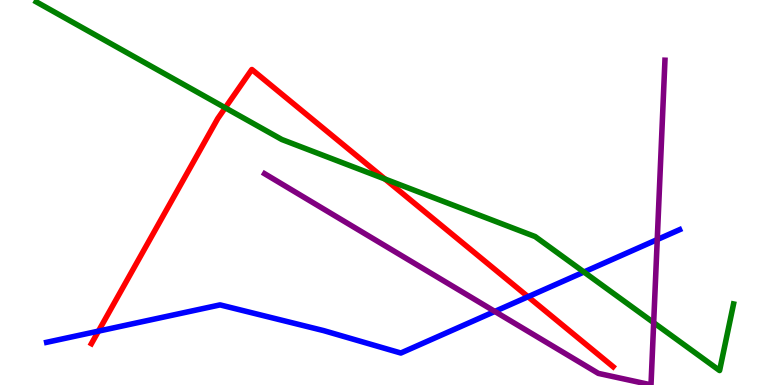[{'lines': ['blue', 'red'], 'intersections': [{'x': 1.27, 'y': 1.4}, {'x': 6.81, 'y': 2.29}]}, {'lines': ['green', 'red'], 'intersections': [{'x': 2.91, 'y': 7.2}, {'x': 4.97, 'y': 5.35}]}, {'lines': ['purple', 'red'], 'intersections': []}, {'lines': ['blue', 'green'], 'intersections': [{'x': 7.53, 'y': 2.93}]}, {'lines': ['blue', 'purple'], 'intersections': [{'x': 6.38, 'y': 1.91}, {'x': 8.48, 'y': 3.78}]}, {'lines': ['green', 'purple'], 'intersections': [{'x': 8.43, 'y': 1.62}]}]